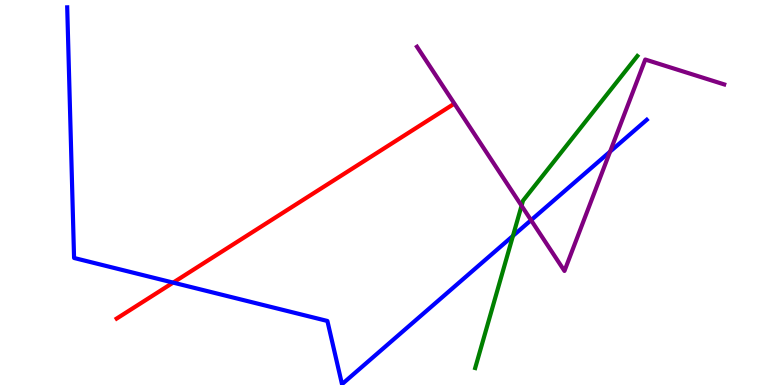[{'lines': ['blue', 'red'], 'intersections': [{'x': 2.23, 'y': 2.66}]}, {'lines': ['green', 'red'], 'intersections': []}, {'lines': ['purple', 'red'], 'intersections': []}, {'lines': ['blue', 'green'], 'intersections': [{'x': 6.62, 'y': 3.87}]}, {'lines': ['blue', 'purple'], 'intersections': [{'x': 6.85, 'y': 4.28}, {'x': 7.87, 'y': 6.06}]}, {'lines': ['green', 'purple'], 'intersections': [{'x': 6.73, 'y': 4.66}]}]